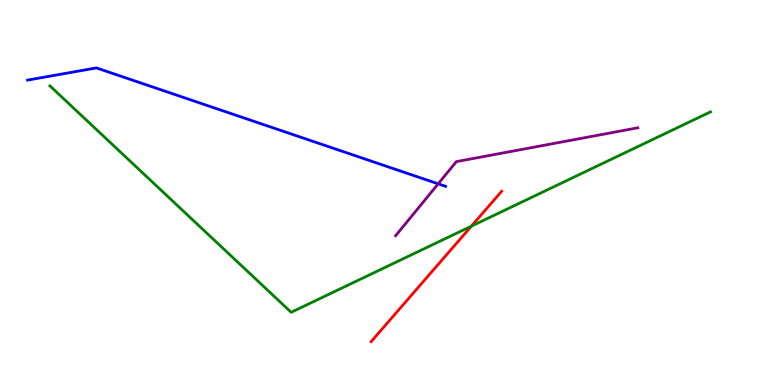[{'lines': ['blue', 'red'], 'intersections': []}, {'lines': ['green', 'red'], 'intersections': [{'x': 6.08, 'y': 4.13}]}, {'lines': ['purple', 'red'], 'intersections': []}, {'lines': ['blue', 'green'], 'intersections': []}, {'lines': ['blue', 'purple'], 'intersections': [{'x': 5.65, 'y': 5.23}]}, {'lines': ['green', 'purple'], 'intersections': []}]